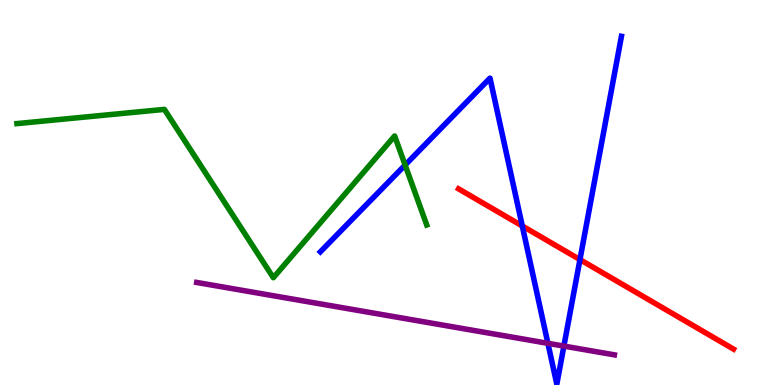[{'lines': ['blue', 'red'], 'intersections': [{'x': 6.74, 'y': 4.13}, {'x': 7.48, 'y': 3.26}]}, {'lines': ['green', 'red'], 'intersections': []}, {'lines': ['purple', 'red'], 'intersections': []}, {'lines': ['blue', 'green'], 'intersections': [{'x': 5.23, 'y': 5.71}]}, {'lines': ['blue', 'purple'], 'intersections': [{'x': 7.07, 'y': 1.08}, {'x': 7.28, 'y': 1.01}]}, {'lines': ['green', 'purple'], 'intersections': []}]